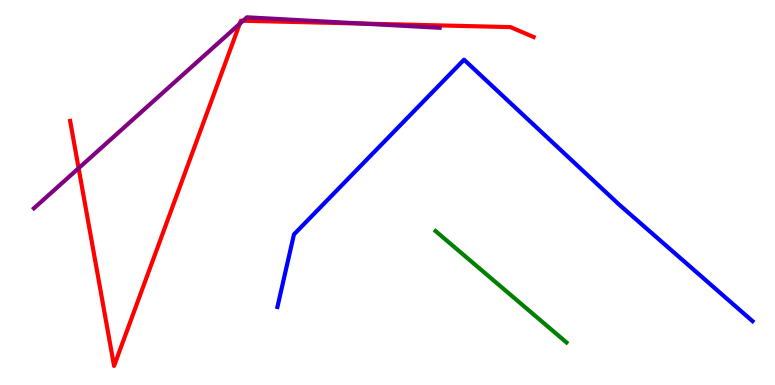[{'lines': ['blue', 'red'], 'intersections': []}, {'lines': ['green', 'red'], 'intersections': []}, {'lines': ['purple', 'red'], 'intersections': [{'x': 1.01, 'y': 5.63}, {'x': 3.09, 'y': 9.38}, {'x': 3.14, 'y': 9.46}, {'x': 4.68, 'y': 9.39}]}, {'lines': ['blue', 'green'], 'intersections': []}, {'lines': ['blue', 'purple'], 'intersections': []}, {'lines': ['green', 'purple'], 'intersections': []}]